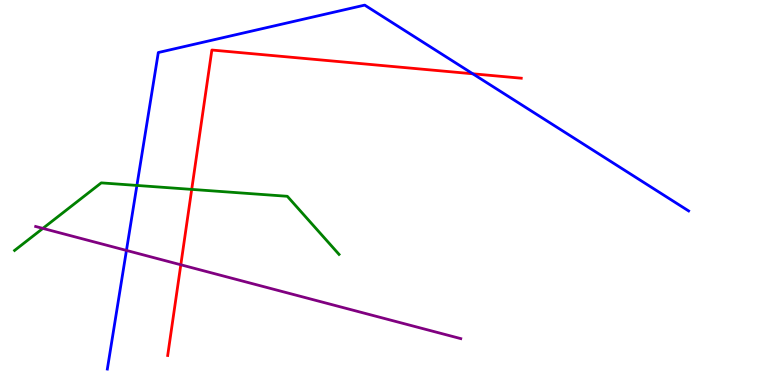[{'lines': ['blue', 'red'], 'intersections': [{'x': 6.1, 'y': 8.08}]}, {'lines': ['green', 'red'], 'intersections': [{'x': 2.47, 'y': 5.08}]}, {'lines': ['purple', 'red'], 'intersections': [{'x': 2.33, 'y': 3.12}]}, {'lines': ['blue', 'green'], 'intersections': [{'x': 1.77, 'y': 5.18}]}, {'lines': ['blue', 'purple'], 'intersections': [{'x': 1.63, 'y': 3.5}]}, {'lines': ['green', 'purple'], 'intersections': [{'x': 0.553, 'y': 4.07}]}]